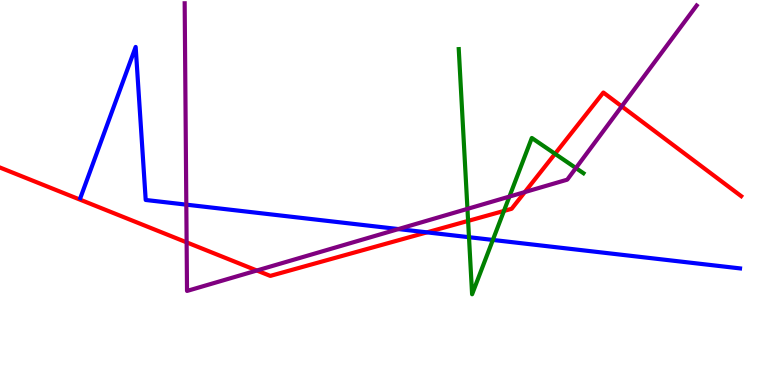[{'lines': ['blue', 'red'], 'intersections': [{'x': 5.51, 'y': 3.96}]}, {'lines': ['green', 'red'], 'intersections': [{'x': 6.04, 'y': 4.26}, {'x': 6.5, 'y': 4.52}, {'x': 7.16, 'y': 6.0}]}, {'lines': ['purple', 'red'], 'intersections': [{'x': 2.41, 'y': 3.7}, {'x': 3.31, 'y': 2.97}, {'x': 6.77, 'y': 5.01}, {'x': 8.02, 'y': 7.24}]}, {'lines': ['blue', 'green'], 'intersections': [{'x': 6.05, 'y': 3.84}, {'x': 6.36, 'y': 3.77}]}, {'lines': ['blue', 'purple'], 'intersections': [{'x': 2.4, 'y': 4.68}, {'x': 5.14, 'y': 4.05}]}, {'lines': ['green', 'purple'], 'intersections': [{'x': 6.03, 'y': 4.57}, {'x': 6.57, 'y': 4.89}, {'x': 7.43, 'y': 5.64}]}]